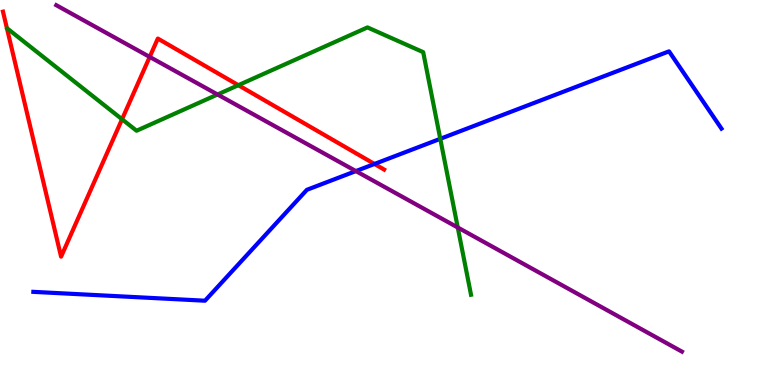[{'lines': ['blue', 'red'], 'intersections': [{'x': 4.83, 'y': 5.74}]}, {'lines': ['green', 'red'], 'intersections': [{'x': 1.57, 'y': 6.9}, {'x': 3.08, 'y': 7.79}]}, {'lines': ['purple', 'red'], 'intersections': [{'x': 1.93, 'y': 8.52}]}, {'lines': ['blue', 'green'], 'intersections': [{'x': 5.68, 'y': 6.39}]}, {'lines': ['blue', 'purple'], 'intersections': [{'x': 4.59, 'y': 5.56}]}, {'lines': ['green', 'purple'], 'intersections': [{'x': 2.81, 'y': 7.55}, {'x': 5.91, 'y': 4.09}]}]